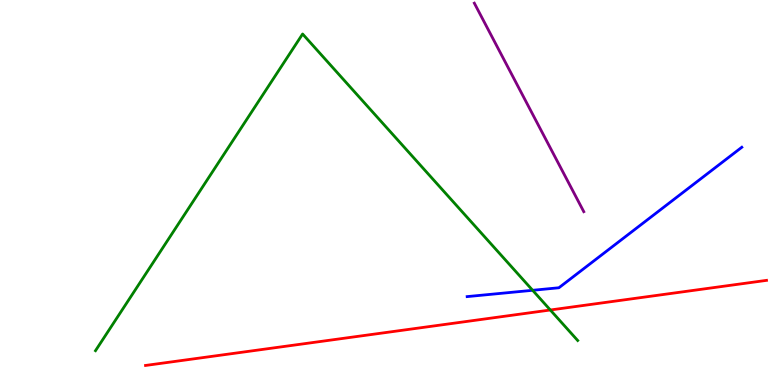[{'lines': ['blue', 'red'], 'intersections': []}, {'lines': ['green', 'red'], 'intersections': [{'x': 7.1, 'y': 1.95}]}, {'lines': ['purple', 'red'], 'intersections': []}, {'lines': ['blue', 'green'], 'intersections': [{'x': 6.87, 'y': 2.46}]}, {'lines': ['blue', 'purple'], 'intersections': []}, {'lines': ['green', 'purple'], 'intersections': []}]